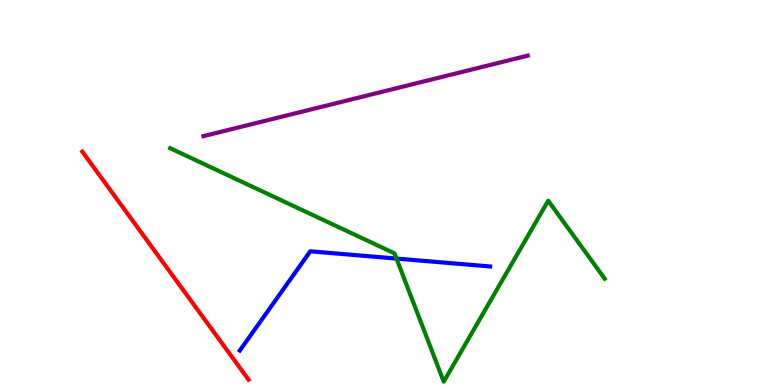[{'lines': ['blue', 'red'], 'intersections': []}, {'lines': ['green', 'red'], 'intersections': []}, {'lines': ['purple', 'red'], 'intersections': []}, {'lines': ['blue', 'green'], 'intersections': [{'x': 5.12, 'y': 3.28}]}, {'lines': ['blue', 'purple'], 'intersections': []}, {'lines': ['green', 'purple'], 'intersections': []}]